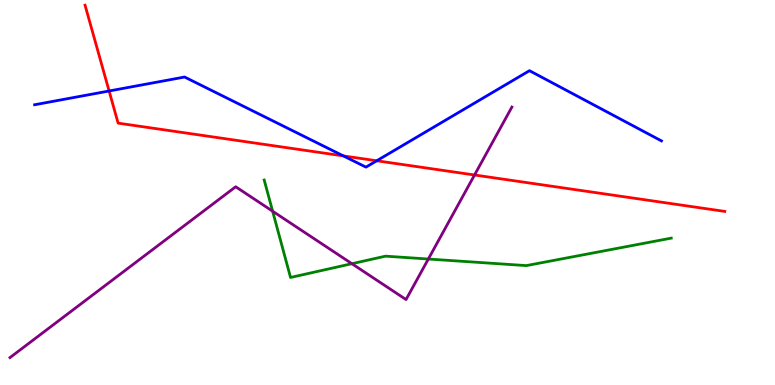[{'lines': ['blue', 'red'], 'intersections': [{'x': 1.41, 'y': 7.64}, {'x': 4.43, 'y': 5.95}, {'x': 4.86, 'y': 5.82}]}, {'lines': ['green', 'red'], 'intersections': []}, {'lines': ['purple', 'red'], 'intersections': [{'x': 6.12, 'y': 5.45}]}, {'lines': ['blue', 'green'], 'intersections': []}, {'lines': ['blue', 'purple'], 'intersections': []}, {'lines': ['green', 'purple'], 'intersections': [{'x': 3.52, 'y': 4.51}, {'x': 4.54, 'y': 3.15}, {'x': 5.53, 'y': 3.27}]}]